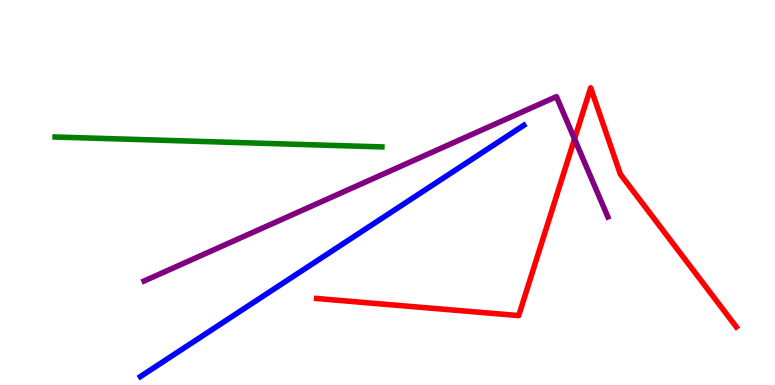[{'lines': ['blue', 'red'], 'intersections': []}, {'lines': ['green', 'red'], 'intersections': []}, {'lines': ['purple', 'red'], 'intersections': [{'x': 7.41, 'y': 6.39}]}, {'lines': ['blue', 'green'], 'intersections': []}, {'lines': ['blue', 'purple'], 'intersections': []}, {'lines': ['green', 'purple'], 'intersections': []}]